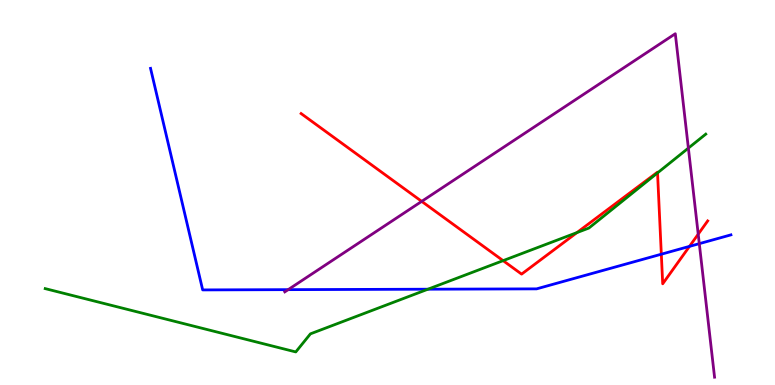[{'lines': ['blue', 'red'], 'intersections': [{'x': 8.53, 'y': 3.4}, {'x': 8.9, 'y': 3.6}]}, {'lines': ['green', 'red'], 'intersections': [{'x': 6.49, 'y': 3.23}, {'x': 7.44, 'y': 3.96}, {'x': 8.48, 'y': 5.51}]}, {'lines': ['purple', 'red'], 'intersections': [{'x': 5.44, 'y': 4.77}, {'x': 9.01, 'y': 3.92}]}, {'lines': ['blue', 'green'], 'intersections': [{'x': 5.52, 'y': 2.49}]}, {'lines': ['blue', 'purple'], 'intersections': [{'x': 3.72, 'y': 2.48}, {'x': 9.02, 'y': 3.67}]}, {'lines': ['green', 'purple'], 'intersections': [{'x': 8.88, 'y': 6.15}]}]